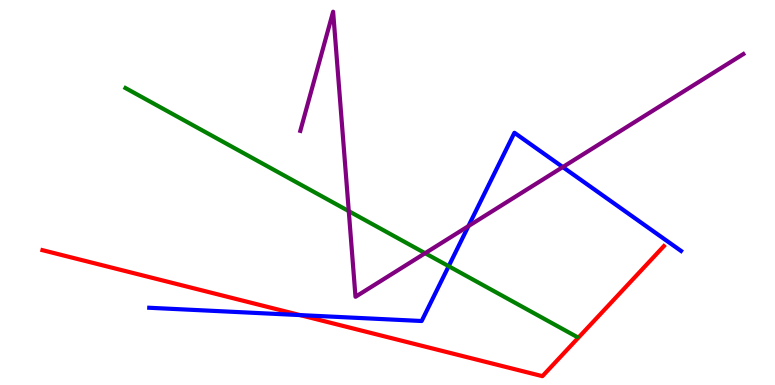[{'lines': ['blue', 'red'], 'intersections': [{'x': 3.87, 'y': 1.82}]}, {'lines': ['green', 'red'], 'intersections': []}, {'lines': ['purple', 'red'], 'intersections': []}, {'lines': ['blue', 'green'], 'intersections': [{'x': 5.79, 'y': 3.09}]}, {'lines': ['blue', 'purple'], 'intersections': [{'x': 6.04, 'y': 4.13}, {'x': 7.26, 'y': 5.66}]}, {'lines': ['green', 'purple'], 'intersections': [{'x': 4.5, 'y': 4.52}, {'x': 5.49, 'y': 3.42}]}]